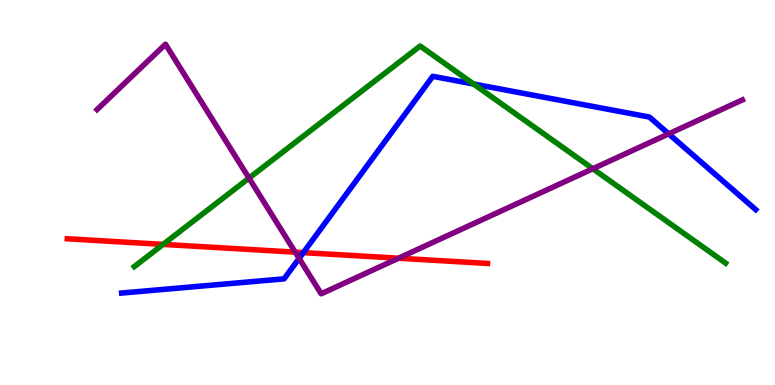[{'lines': ['blue', 'red'], 'intersections': [{'x': 3.91, 'y': 3.44}]}, {'lines': ['green', 'red'], 'intersections': [{'x': 2.1, 'y': 3.65}]}, {'lines': ['purple', 'red'], 'intersections': [{'x': 3.81, 'y': 3.45}, {'x': 5.14, 'y': 3.29}]}, {'lines': ['blue', 'green'], 'intersections': [{'x': 6.11, 'y': 7.82}]}, {'lines': ['blue', 'purple'], 'intersections': [{'x': 3.86, 'y': 3.29}, {'x': 8.63, 'y': 6.52}]}, {'lines': ['green', 'purple'], 'intersections': [{'x': 3.21, 'y': 5.37}, {'x': 7.65, 'y': 5.62}]}]